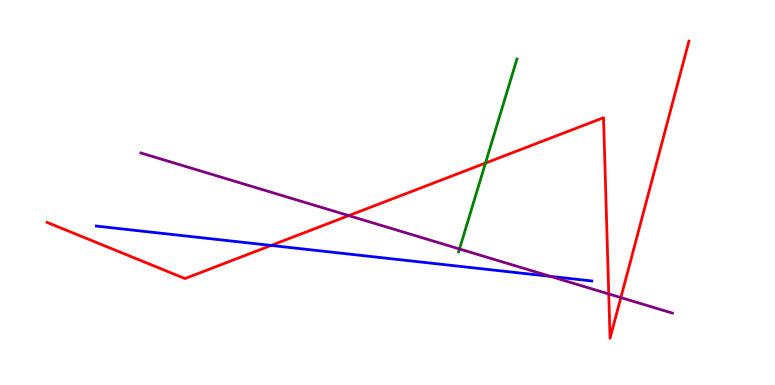[{'lines': ['blue', 'red'], 'intersections': [{'x': 3.5, 'y': 3.62}]}, {'lines': ['green', 'red'], 'intersections': [{'x': 6.26, 'y': 5.76}]}, {'lines': ['purple', 'red'], 'intersections': [{'x': 4.5, 'y': 4.4}, {'x': 7.85, 'y': 2.37}, {'x': 8.01, 'y': 2.27}]}, {'lines': ['blue', 'green'], 'intersections': []}, {'lines': ['blue', 'purple'], 'intersections': [{'x': 7.1, 'y': 2.82}]}, {'lines': ['green', 'purple'], 'intersections': [{'x': 5.93, 'y': 3.53}]}]